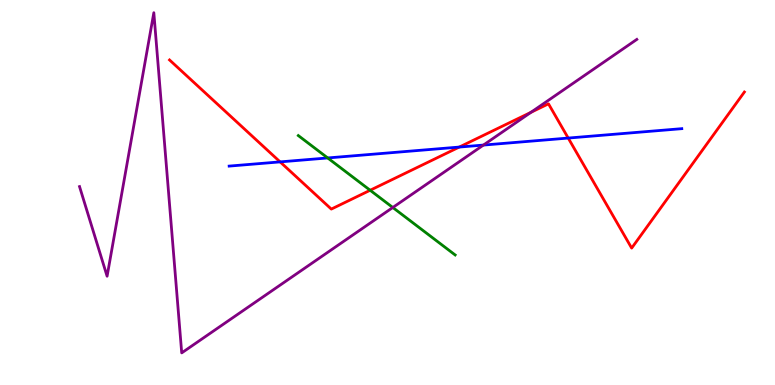[{'lines': ['blue', 'red'], 'intersections': [{'x': 3.61, 'y': 5.8}, {'x': 5.93, 'y': 6.18}, {'x': 7.33, 'y': 6.41}]}, {'lines': ['green', 'red'], 'intersections': [{'x': 4.78, 'y': 5.06}]}, {'lines': ['purple', 'red'], 'intersections': [{'x': 6.85, 'y': 7.08}]}, {'lines': ['blue', 'green'], 'intersections': [{'x': 4.23, 'y': 5.9}]}, {'lines': ['blue', 'purple'], 'intersections': [{'x': 6.24, 'y': 6.23}]}, {'lines': ['green', 'purple'], 'intersections': [{'x': 5.07, 'y': 4.61}]}]